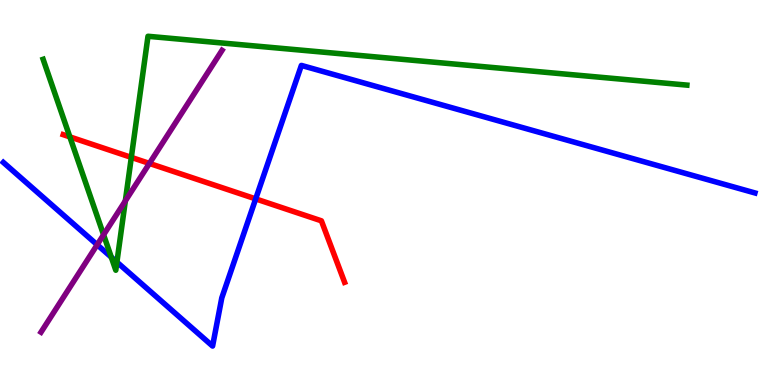[{'lines': ['blue', 'red'], 'intersections': [{'x': 3.3, 'y': 4.83}]}, {'lines': ['green', 'red'], 'intersections': [{'x': 0.901, 'y': 6.44}, {'x': 1.69, 'y': 5.91}]}, {'lines': ['purple', 'red'], 'intersections': [{'x': 1.93, 'y': 5.76}]}, {'lines': ['blue', 'green'], 'intersections': [{'x': 1.44, 'y': 3.32}, {'x': 1.51, 'y': 3.19}]}, {'lines': ['blue', 'purple'], 'intersections': [{'x': 1.25, 'y': 3.64}]}, {'lines': ['green', 'purple'], 'intersections': [{'x': 1.34, 'y': 3.9}, {'x': 1.62, 'y': 4.78}]}]